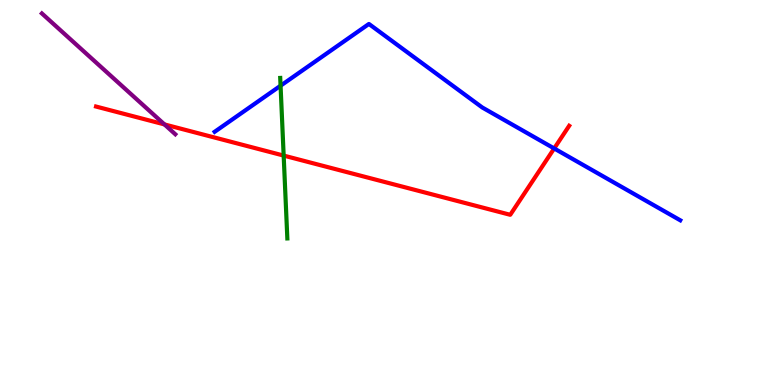[{'lines': ['blue', 'red'], 'intersections': [{'x': 7.15, 'y': 6.14}]}, {'lines': ['green', 'red'], 'intersections': [{'x': 3.66, 'y': 5.96}]}, {'lines': ['purple', 'red'], 'intersections': [{'x': 2.12, 'y': 6.77}]}, {'lines': ['blue', 'green'], 'intersections': [{'x': 3.62, 'y': 7.77}]}, {'lines': ['blue', 'purple'], 'intersections': []}, {'lines': ['green', 'purple'], 'intersections': []}]